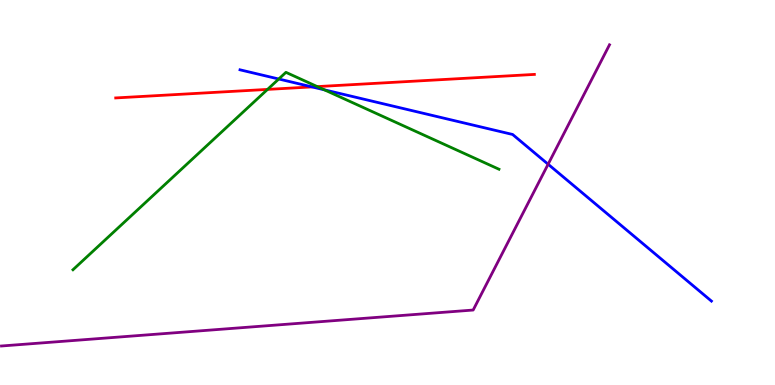[{'lines': ['blue', 'red'], 'intersections': [{'x': 4.03, 'y': 7.74}]}, {'lines': ['green', 'red'], 'intersections': [{'x': 3.45, 'y': 7.68}, {'x': 4.09, 'y': 7.75}]}, {'lines': ['purple', 'red'], 'intersections': []}, {'lines': ['blue', 'green'], 'intersections': [{'x': 3.6, 'y': 7.95}, {'x': 4.19, 'y': 7.67}]}, {'lines': ['blue', 'purple'], 'intersections': [{'x': 7.07, 'y': 5.73}]}, {'lines': ['green', 'purple'], 'intersections': []}]